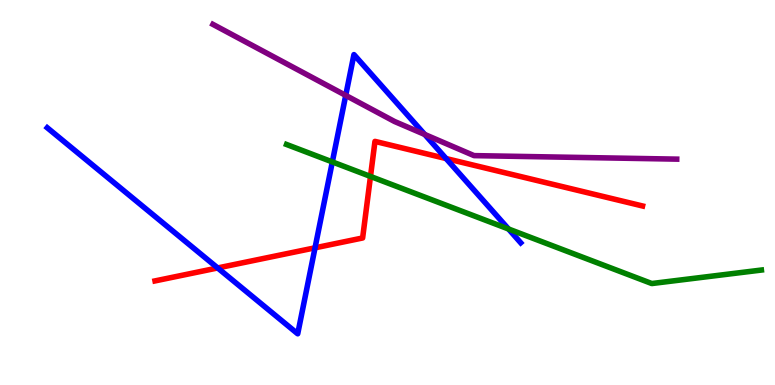[{'lines': ['blue', 'red'], 'intersections': [{'x': 2.81, 'y': 3.04}, {'x': 4.07, 'y': 3.56}, {'x': 5.76, 'y': 5.88}]}, {'lines': ['green', 'red'], 'intersections': [{'x': 4.78, 'y': 5.42}]}, {'lines': ['purple', 'red'], 'intersections': []}, {'lines': ['blue', 'green'], 'intersections': [{'x': 4.29, 'y': 5.79}, {'x': 6.56, 'y': 4.05}]}, {'lines': ['blue', 'purple'], 'intersections': [{'x': 4.46, 'y': 7.52}, {'x': 5.48, 'y': 6.51}]}, {'lines': ['green', 'purple'], 'intersections': []}]